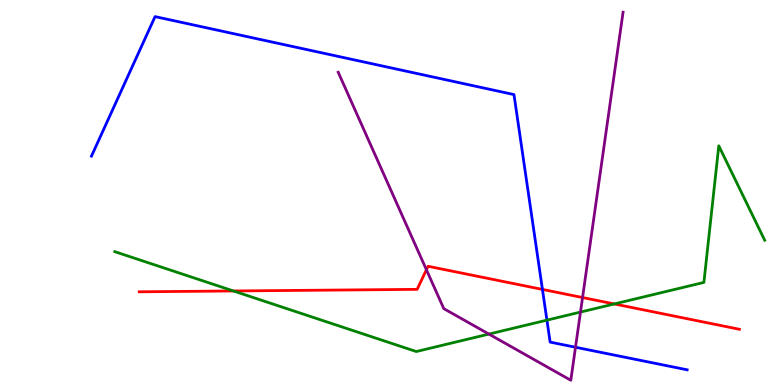[{'lines': ['blue', 'red'], 'intersections': [{'x': 7.0, 'y': 2.48}]}, {'lines': ['green', 'red'], 'intersections': [{'x': 3.01, 'y': 2.44}, {'x': 7.93, 'y': 2.11}]}, {'lines': ['purple', 'red'], 'intersections': [{'x': 5.5, 'y': 2.99}, {'x': 7.52, 'y': 2.27}]}, {'lines': ['blue', 'green'], 'intersections': [{'x': 7.06, 'y': 1.68}]}, {'lines': ['blue', 'purple'], 'intersections': [{'x': 7.43, 'y': 0.981}]}, {'lines': ['green', 'purple'], 'intersections': [{'x': 6.31, 'y': 1.32}, {'x': 7.49, 'y': 1.89}]}]